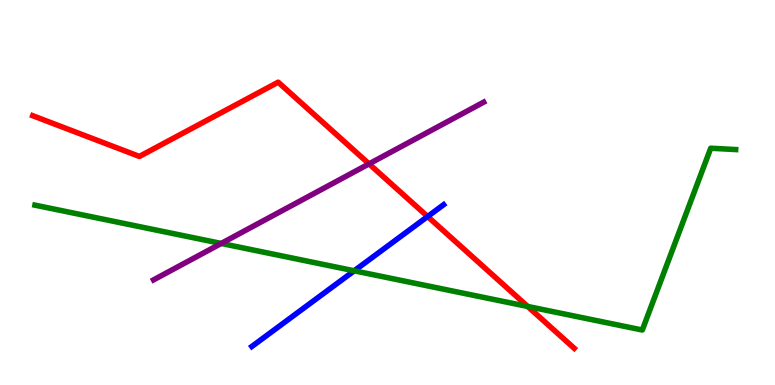[{'lines': ['blue', 'red'], 'intersections': [{'x': 5.52, 'y': 4.38}]}, {'lines': ['green', 'red'], 'intersections': [{'x': 6.81, 'y': 2.04}]}, {'lines': ['purple', 'red'], 'intersections': [{'x': 4.76, 'y': 5.74}]}, {'lines': ['blue', 'green'], 'intersections': [{'x': 4.57, 'y': 2.97}]}, {'lines': ['blue', 'purple'], 'intersections': []}, {'lines': ['green', 'purple'], 'intersections': [{'x': 2.85, 'y': 3.68}]}]